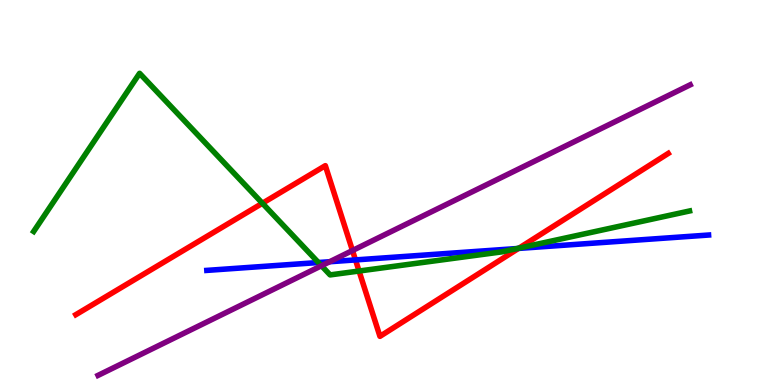[{'lines': ['blue', 'red'], 'intersections': [{'x': 4.59, 'y': 3.25}, {'x': 6.69, 'y': 3.55}]}, {'lines': ['green', 'red'], 'intersections': [{'x': 3.39, 'y': 4.72}, {'x': 4.63, 'y': 2.96}, {'x': 6.7, 'y': 3.56}]}, {'lines': ['purple', 'red'], 'intersections': [{'x': 4.55, 'y': 3.49}]}, {'lines': ['blue', 'green'], 'intersections': [{'x': 4.11, 'y': 3.18}, {'x': 6.67, 'y': 3.54}]}, {'lines': ['blue', 'purple'], 'intersections': [{'x': 4.25, 'y': 3.2}]}, {'lines': ['green', 'purple'], 'intersections': [{'x': 4.15, 'y': 3.1}]}]